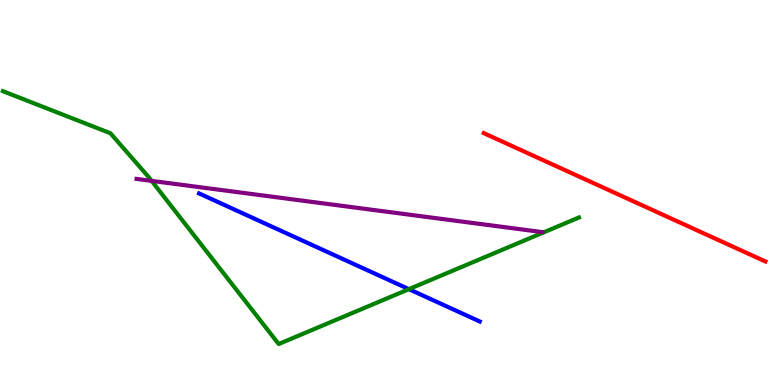[{'lines': ['blue', 'red'], 'intersections': []}, {'lines': ['green', 'red'], 'intersections': []}, {'lines': ['purple', 'red'], 'intersections': []}, {'lines': ['blue', 'green'], 'intersections': [{'x': 5.28, 'y': 2.49}]}, {'lines': ['blue', 'purple'], 'intersections': []}, {'lines': ['green', 'purple'], 'intersections': [{'x': 1.96, 'y': 5.3}]}]